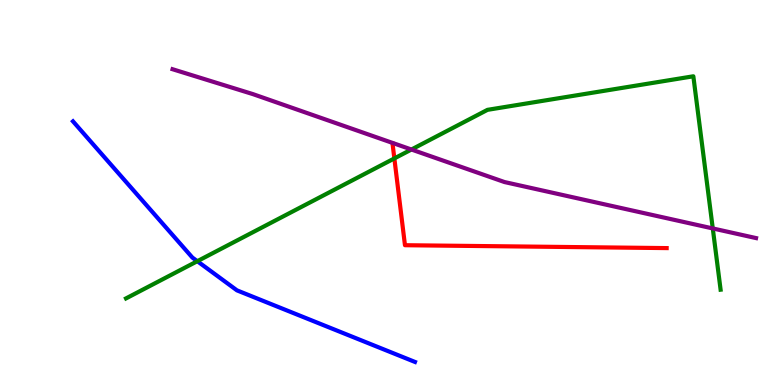[{'lines': ['blue', 'red'], 'intersections': []}, {'lines': ['green', 'red'], 'intersections': [{'x': 5.09, 'y': 5.89}]}, {'lines': ['purple', 'red'], 'intersections': []}, {'lines': ['blue', 'green'], 'intersections': [{'x': 2.55, 'y': 3.22}]}, {'lines': ['blue', 'purple'], 'intersections': []}, {'lines': ['green', 'purple'], 'intersections': [{'x': 5.31, 'y': 6.12}, {'x': 9.2, 'y': 4.07}]}]